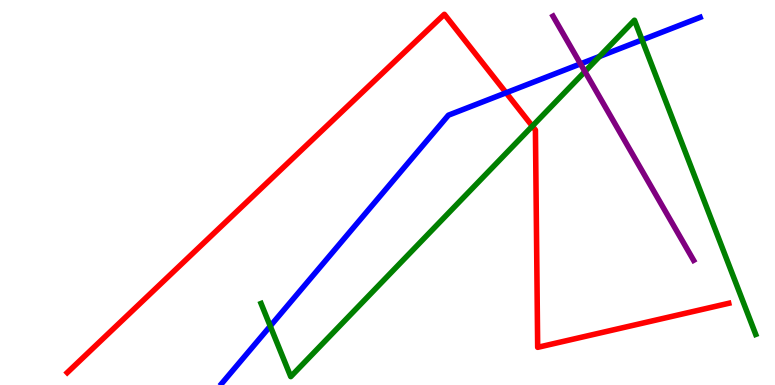[{'lines': ['blue', 'red'], 'intersections': [{'x': 6.53, 'y': 7.59}]}, {'lines': ['green', 'red'], 'intersections': [{'x': 6.87, 'y': 6.72}]}, {'lines': ['purple', 'red'], 'intersections': []}, {'lines': ['blue', 'green'], 'intersections': [{'x': 3.49, 'y': 1.53}, {'x': 7.74, 'y': 8.53}, {'x': 8.28, 'y': 8.96}]}, {'lines': ['blue', 'purple'], 'intersections': [{'x': 7.49, 'y': 8.34}]}, {'lines': ['green', 'purple'], 'intersections': [{'x': 7.55, 'y': 8.14}]}]